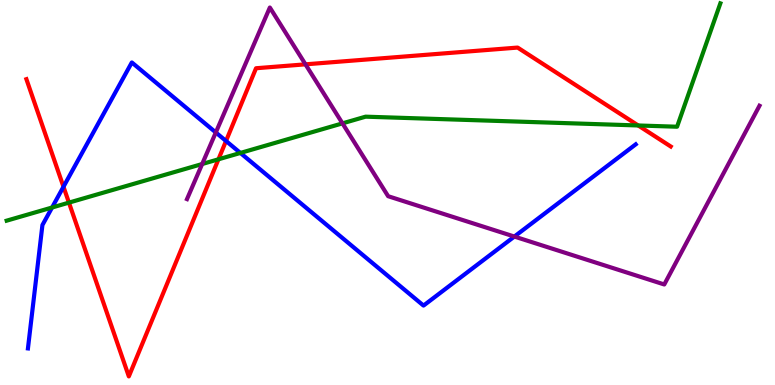[{'lines': ['blue', 'red'], 'intersections': [{'x': 0.819, 'y': 5.15}, {'x': 2.92, 'y': 6.34}]}, {'lines': ['green', 'red'], 'intersections': [{'x': 0.89, 'y': 4.74}, {'x': 2.82, 'y': 5.86}, {'x': 8.23, 'y': 6.74}]}, {'lines': ['purple', 'red'], 'intersections': [{'x': 3.94, 'y': 8.33}]}, {'lines': ['blue', 'green'], 'intersections': [{'x': 0.672, 'y': 4.61}, {'x': 3.1, 'y': 6.03}]}, {'lines': ['blue', 'purple'], 'intersections': [{'x': 2.78, 'y': 6.56}, {'x': 6.64, 'y': 3.86}]}, {'lines': ['green', 'purple'], 'intersections': [{'x': 2.61, 'y': 5.74}, {'x': 4.42, 'y': 6.8}]}]